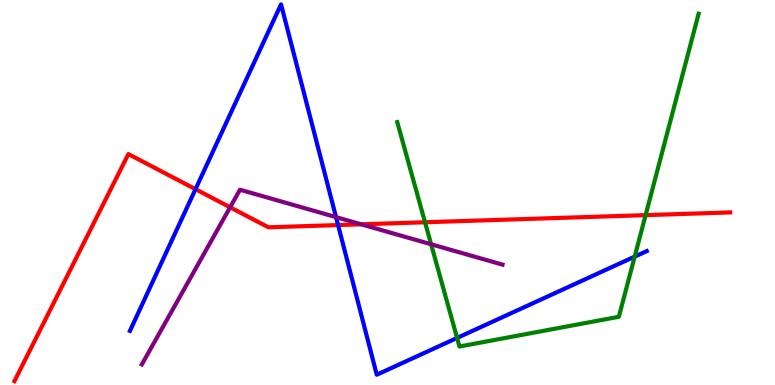[{'lines': ['blue', 'red'], 'intersections': [{'x': 2.52, 'y': 5.09}, {'x': 4.36, 'y': 4.15}]}, {'lines': ['green', 'red'], 'intersections': [{'x': 5.48, 'y': 4.23}, {'x': 8.33, 'y': 4.41}]}, {'lines': ['purple', 'red'], 'intersections': [{'x': 2.97, 'y': 4.62}, {'x': 4.66, 'y': 4.17}]}, {'lines': ['blue', 'green'], 'intersections': [{'x': 5.9, 'y': 1.22}, {'x': 8.19, 'y': 3.33}]}, {'lines': ['blue', 'purple'], 'intersections': [{'x': 4.34, 'y': 4.36}]}, {'lines': ['green', 'purple'], 'intersections': [{'x': 5.56, 'y': 3.66}]}]